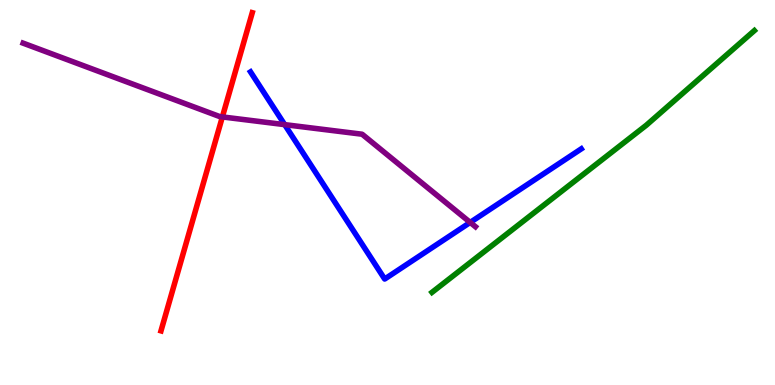[{'lines': ['blue', 'red'], 'intersections': []}, {'lines': ['green', 'red'], 'intersections': []}, {'lines': ['purple', 'red'], 'intersections': [{'x': 2.87, 'y': 6.96}]}, {'lines': ['blue', 'green'], 'intersections': []}, {'lines': ['blue', 'purple'], 'intersections': [{'x': 3.67, 'y': 6.76}, {'x': 6.07, 'y': 4.22}]}, {'lines': ['green', 'purple'], 'intersections': []}]